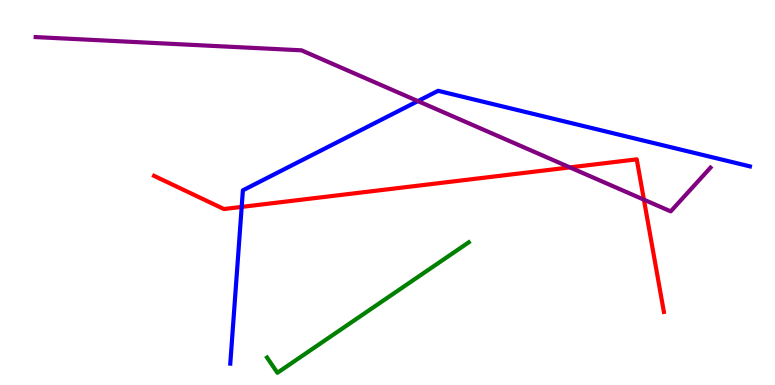[{'lines': ['blue', 'red'], 'intersections': [{'x': 3.12, 'y': 4.63}]}, {'lines': ['green', 'red'], 'intersections': []}, {'lines': ['purple', 'red'], 'intersections': [{'x': 7.35, 'y': 5.65}, {'x': 8.31, 'y': 4.81}]}, {'lines': ['blue', 'green'], 'intersections': []}, {'lines': ['blue', 'purple'], 'intersections': [{'x': 5.39, 'y': 7.37}]}, {'lines': ['green', 'purple'], 'intersections': []}]